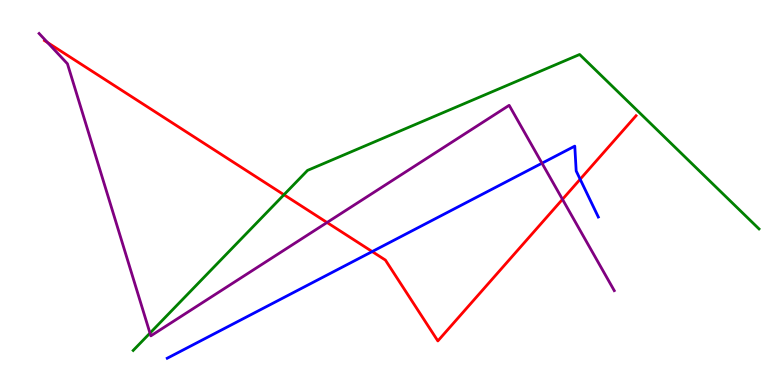[{'lines': ['blue', 'red'], 'intersections': [{'x': 4.8, 'y': 3.47}, {'x': 7.49, 'y': 5.34}]}, {'lines': ['green', 'red'], 'intersections': [{'x': 3.66, 'y': 4.94}]}, {'lines': ['purple', 'red'], 'intersections': [{'x': 0.614, 'y': 8.89}, {'x': 4.22, 'y': 4.22}, {'x': 7.26, 'y': 4.82}]}, {'lines': ['blue', 'green'], 'intersections': []}, {'lines': ['blue', 'purple'], 'intersections': [{'x': 6.99, 'y': 5.76}]}, {'lines': ['green', 'purple'], 'intersections': [{'x': 1.94, 'y': 1.35}]}]